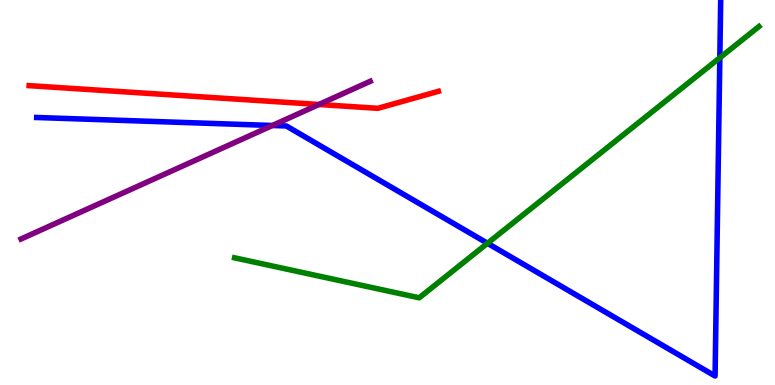[{'lines': ['blue', 'red'], 'intersections': []}, {'lines': ['green', 'red'], 'intersections': []}, {'lines': ['purple', 'red'], 'intersections': [{'x': 4.11, 'y': 7.29}]}, {'lines': ['blue', 'green'], 'intersections': [{'x': 6.29, 'y': 3.68}, {'x': 9.29, 'y': 8.5}]}, {'lines': ['blue', 'purple'], 'intersections': [{'x': 3.51, 'y': 6.74}]}, {'lines': ['green', 'purple'], 'intersections': []}]